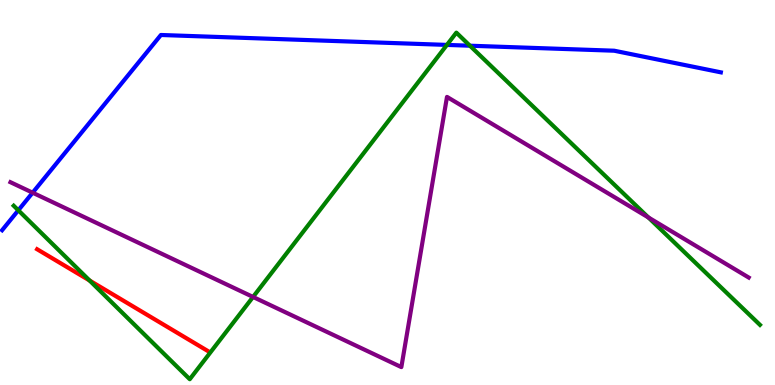[{'lines': ['blue', 'red'], 'intersections': []}, {'lines': ['green', 'red'], 'intersections': [{'x': 1.16, 'y': 2.71}]}, {'lines': ['purple', 'red'], 'intersections': []}, {'lines': ['blue', 'green'], 'intersections': [{'x': 0.236, 'y': 4.54}, {'x': 5.77, 'y': 8.83}, {'x': 6.06, 'y': 8.81}]}, {'lines': ['blue', 'purple'], 'intersections': [{'x': 0.421, 'y': 5.0}]}, {'lines': ['green', 'purple'], 'intersections': [{'x': 3.27, 'y': 2.29}, {'x': 8.37, 'y': 4.35}]}]